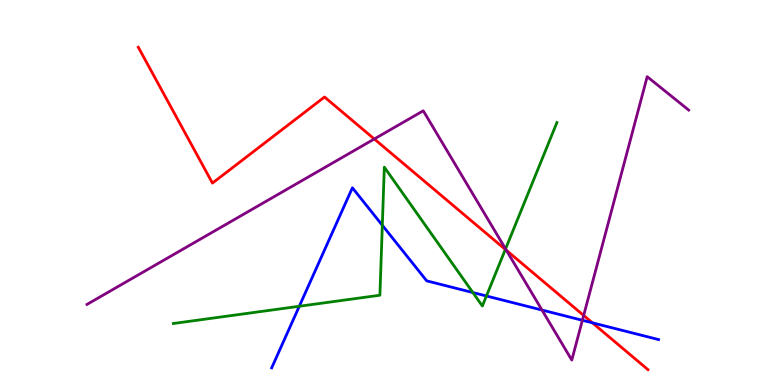[{'lines': ['blue', 'red'], 'intersections': [{'x': 7.64, 'y': 1.62}]}, {'lines': ['green', 'red'], 'intersections': [{'x': 6.52, 'y': 3.52}]}, {'lines': ['purple', 'red'], 'intersections': [{'x': 4.83, 'y': 6.39}, {'x': 6.53, 'y': 3.5}, {'x': 7.53, 'y': 1.81}]}, {'lines': ['blue', 'green'], 'intersections': [{'x': 3.86, 'y': 2.05}, {'x': 4.93, 'y': 4.15}, {'x': 6.1, 'y': 2.4}, {'x': 6.28, 'y': 2.31}]}, {'lines': ['blue', 'purple'], 'intersections': [{'x': 6.99, 'y': 1.95}, {'x': 7.51, 'y': 1.68}]}, {'lines': ['green', 'purple'], 'intersections': [{'x': 6.52, 'y': 3.53}]}]